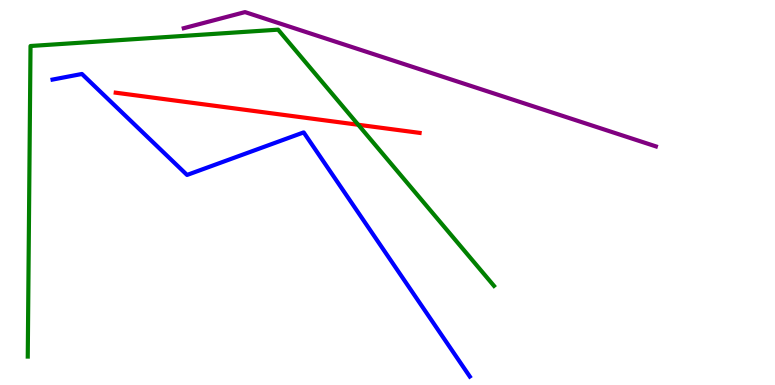[{'lines': ['blue', 'red'], 'intersections': []}, {'lines': ['green', 'red'], 'intersections': [{'x': 4.62, 'y': 6.76}]}, {'lines': ['purple', 'red'], 'intersections': []}, {'lines': ['blue', 'green'], 'intersections': []}, {'lines': ['blue', 'purple'], 'intersections': []}, {'lines': ['green', 'purple'], 'intersections': []}]